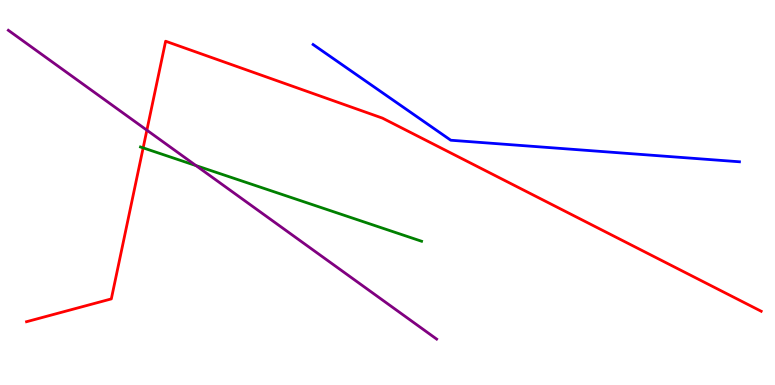[{'lines': ['blue', 'red'], 'intersections': []}, {'lines': ['green', 'red'], 'intersections': [{'x': 1.85, 'y': 6.16}]}, {'lines': ['purple', 'red'], 'intersections': [{'x': 1.9, 'y': 6.62}]}, {'lines': ['blue', 'green'], 'intersections': []}, {'lines': ['blue', 'purple'], 'intersections': []}, {'lines': ['green', 'purple'], 'intersections': [{'x': 2.53, 'y': 5.7}]}]